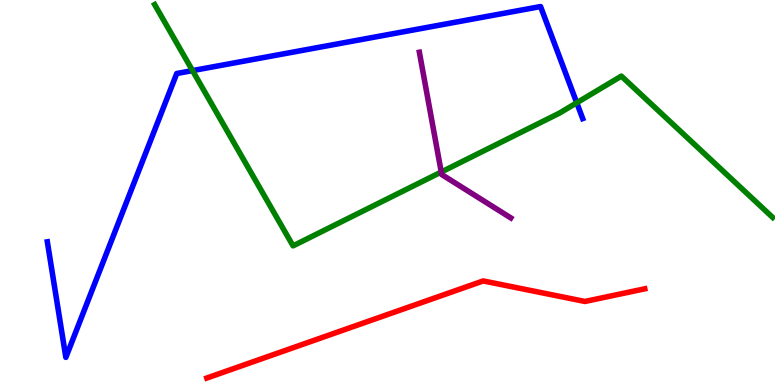[{'lines': ['blue', 'red'], 'intersections': []}, {'lines': ['green', 'red'], 'intersections': []}, {'lines': ['purple', 'red'], 'intersections': []}, {'lines': ['blue', 'green'], 'intersections': [{'x': 2.48, 'y': 8.17}, {'x': 7.44, 'y': 7.33}]}, {'lines': ['blue', 'purple'], 'intersections': []}, {'lines': ['green', 'purple'], 'intersections': [{'x': 5.69, 'y': 5.53}]}]